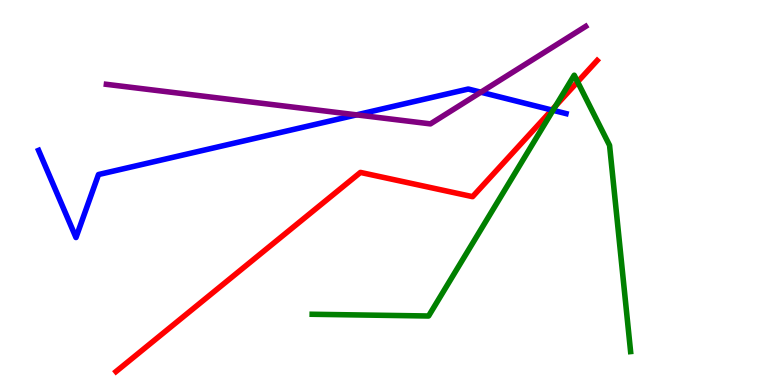[{'lines': ['blue', 'red'], 'intersections': [{'x': 7.12, 'y': 7.14}]}, {'lines': ['green', 'red'], 'intersections': [{'x': 7.17, 'y': 7.25}, {'x': 7.45, 'y': 7.87}]}, {'lines': ['purple', 'red'], 'intersections': []}, {'lines': ['blue', 'green'], 'intersections': [{'x': 7.14, 'y': 7.13}]}, {'lines': ['blue', 'purple'], 'intersections': [{'x': 4.6, 'y': 7.02}, {'x': 6.2, 'y': 7.61}]}, {'lines': ['green', 'purple'], 'intersections': []}]